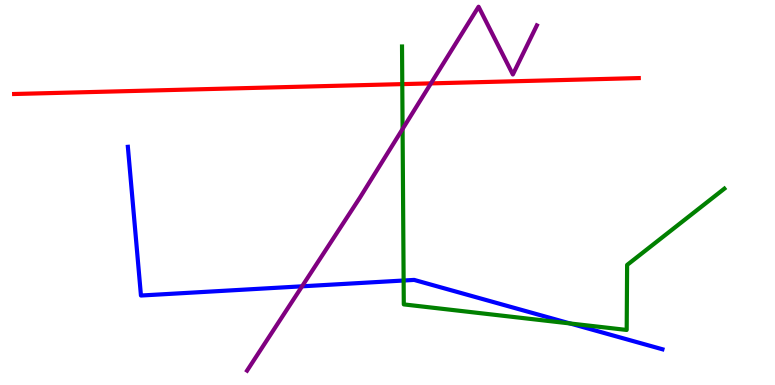[{'lines': ['blue', 'red'], 'intersections': []}, {'lines': ['green', 'red'], 'intersections': [{'x': 5.19, 'y': 7.82}]}, {'lines': ['purple', 'red'], 'intersections': [{'x': 5.56, 'y': 7.83}]}, {'lines': ['blue', 'green'], 'intersections': [{'x': 5.21, 'y': 2.71}, {'x': 7.35, 'y': 1.6}]}, {'lines': ['blue', 'purple'], 'intersections': [{'x': 3.9, 'y': 2.56}]}, {'lines': ['green', 'purple'], 'intersections': [{'x': 5.19, 'y': 6.65}]}]